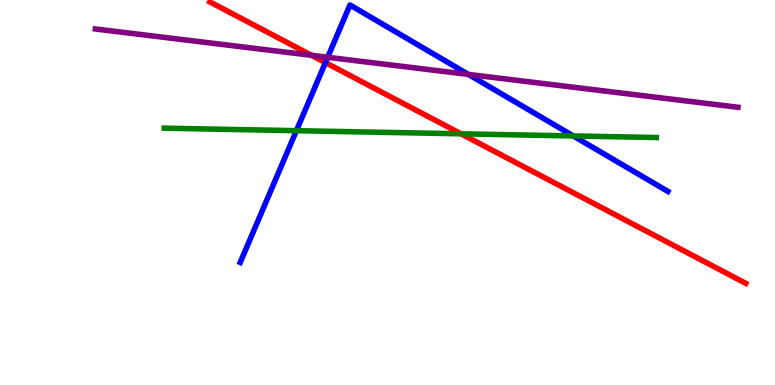[{'lines': ['blue', 'red'], 'intersections': [{'x': 4.2, 'y': 8.37}]}, {'lines': ['green', 'red'], 'intersections': [{'x': 5.95, 'y': 6.52}]}, {'lines': ['purple', 'red'], 'intersections': [{'x': 4.02, 'y': 8.56}]}, {'lines': ['blue', 'green'], 'intersections': [{'x': 3.82, 'y': 6.61}, {'x': 7.4, 'y': 6.47}]}, {'lines': ['blue', 'purple'], 'intersections': [{'x': 4.23, 'y': 8.51}, {'x': 6.04, 'y': 8.07}]}, {'lines': ['green', 'purple'], 'intersections': []}]